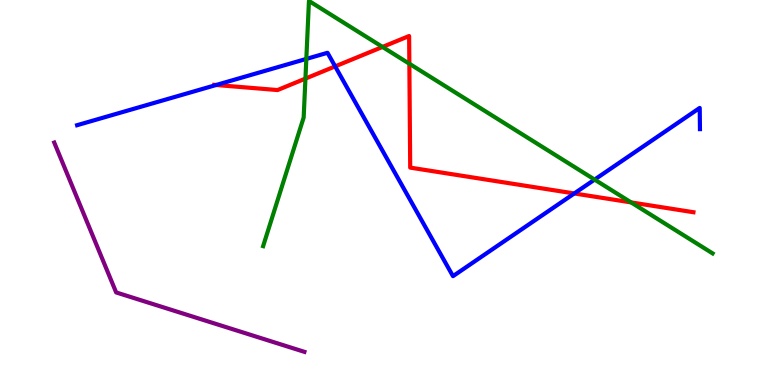[{'lines': ['blue', 'red'], 'intersections': [{'x': 2.79, 'y': 7.79}, {'x': 4.32, 'y': 8.28}, {'x': 7.41, 'y': 4.98}]}, {'lines': ['green', 'red'], 'intersections': [{'x': 3.94, 'y': 7.96}, {'x': 4.94, 'y': 8.78}, {'x': 5.28, 'y': 8.34}, {'x': 8.14, 'y': 4.74}]}, {'lines': ['purple', 'red'], 'intersections': []}, {'lines': ['blue', 'green'], 'intersections': [{'x': 3.95, 'y': 8.47}, {'x': 7.67, 'y': 5.34}]}, {'lines': ['blue', 'purple'], 'intersections': []}, {'lines': ['green', 'purple'], 'intersections': []}]